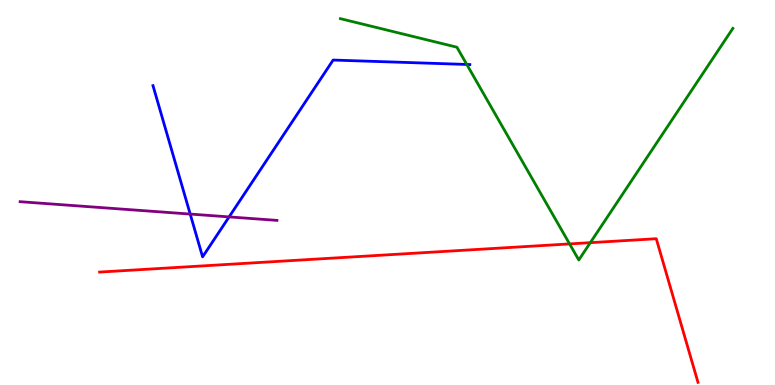[{'lines': ['blue', 'red'], 'intersections': []}, {'lines': ['green', 'red'], 'intersections': [{'x': 7.35, 'y': 3.66}, {'x': 7.62, 'y': 3.7}]}, {'lines': ['purple', 'red'], 'intersections': []}, {'lines': ['blue', 'green'], 'intersections': [{'x': 6.02, 'y': 8.33}]}, {'lines': ['blue', 'purple'], 'intersections': [{'x': 2.45, 'y': 4.44}, {'x': 2.96, 'y': 4.37}]}, {'lines': ['green', 'purple'], 'intersections': []}]